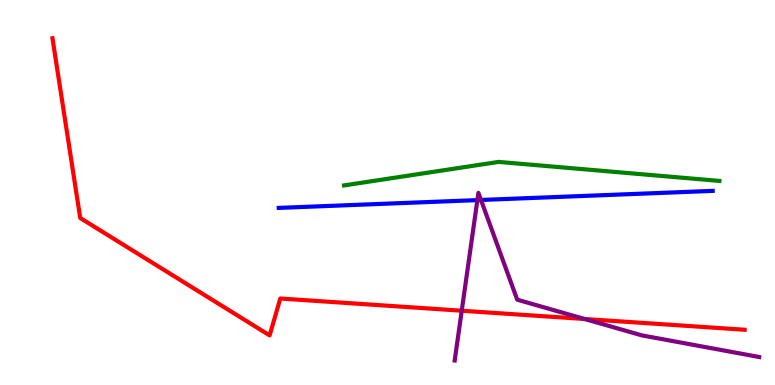[{'lines': ['blue', 'red'], 'intersections': []}, {'lines': ['green', 'red'], 'intersections': []}, {'lines': ['purple', 'red'], 'intersections': [{'x': 5.96, 'y': 1.93}, {'x': 7.54, 'y': 1.71}]}, {'lines': ['blue', 'green'], 'intersections': []}, {'lines': ['blue', 'purple'], 'intersections': [{'x': 6.16, 'y': 4.8}, {'x': 6.21, 'y': 4.81}]}, {'lines': ['green', 'purple'], 'intersections': []}]